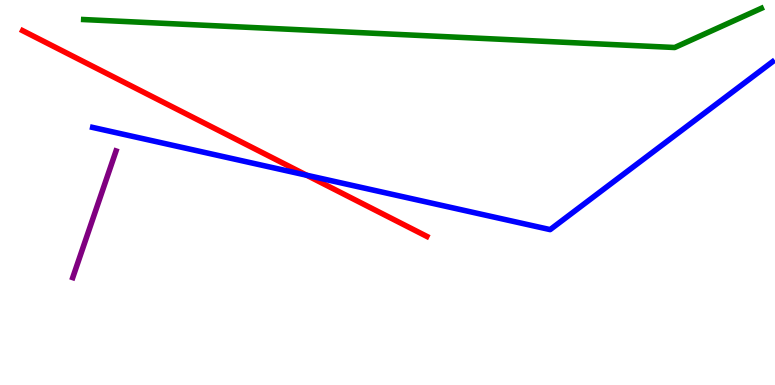[{'lines': ['blue', 'red'], 'intersections': [{'x': 3.96, 'y': 5.45}]}, {'lines': ['green', 'red'], 'intersections': []}, {'lines': ['purple', 'red'], 'intersections': []}, {'lines': ['blue', 'green'], 'intersections': []}, {'lines': ['blue', 'purple'], 'intersections': []}, {'lines': ['green', 'purple'], 'intersections': []}]